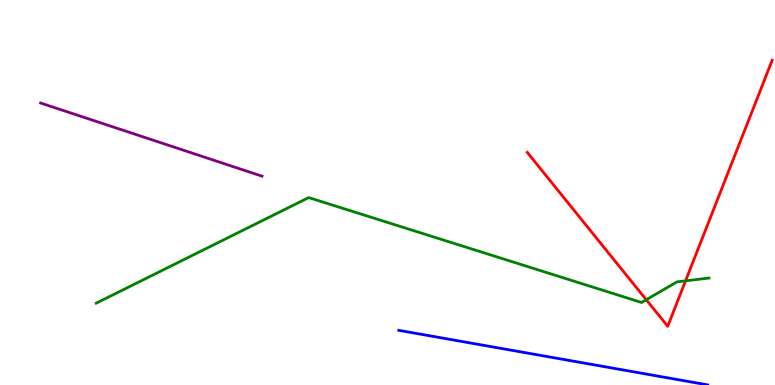[{'lines': ['blue', 'red'], 'intersections': []}, {'lines': ['green', 'red'], 'intersections': [{'x': 8.34, 'y': 2.21}, {'x': 8.85, 'y': 2.71}]}, {'lines': ['purple', 'red'], 'intersections': []}, {'lines': ['blue', 'green'], 'intersections': []}, {'lines': ['blue', 'purple'], 'intersections': []}, {'lines': ['green', 'purple'], 'intersections': []}]